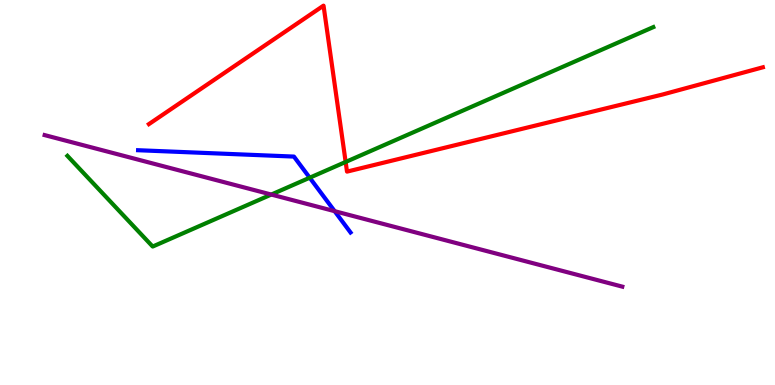[{'lines': ['blue', 'red'], 'intersections': []}, {'lines': ['green', 'red'], 'intersections': [{'x': 4.46, 'y': 5.79}]}, {'lines': ['purple', 'red'], 'intersections': []}, {'lines': ['blue', 'green'], 'intersections': [{'x': 4.0, 'y': 5.38}]}, {'lines': ['blue', 'purple'], 'intersections': [{'x': 4.32, 'y': 4.51}]}, {'lines': ['green', 'purple'], 'intersections': [{'x': 3.5, 'y': 4.95}]}]